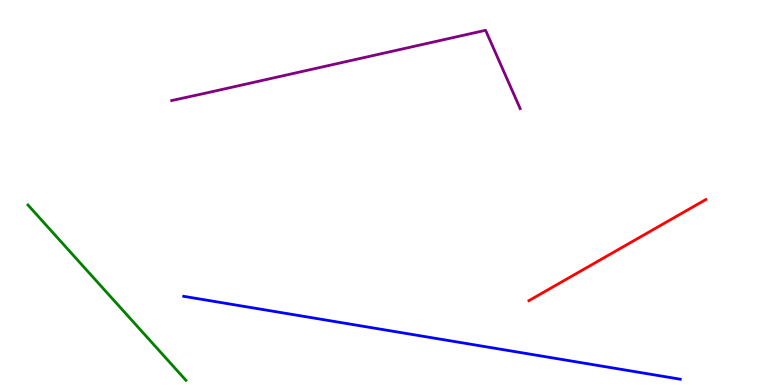[{'lines': ['blue', 'red'], 'intersections': []}, {'lines': ['green', 'red'], 'intersections': []}, {'lines': ['purple', 'red'], 'intersections': []}, {'lines': ['blue', 'green'], 'intersections': []}, {'lines': ['blue', 'purple'], 'intersections': []}, {'lines': ['green', 'purple'], 'intersections': []}]